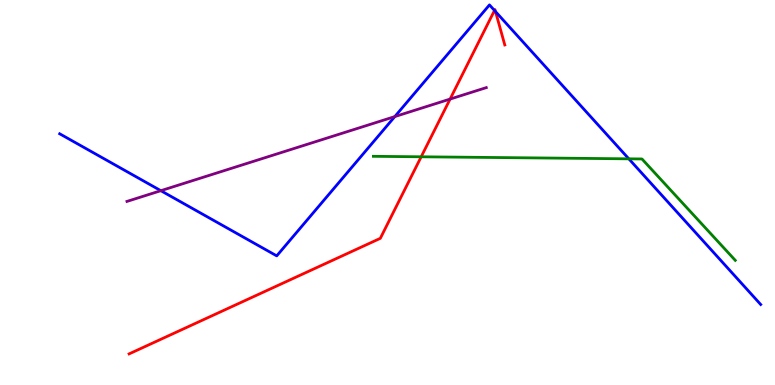[{'lines': ['blue', 'red'], 'intersections': [{'x': 6.38, 'y': 9.73}, {'x': 6.39, 'y': 9.7}]}, {'lines': ['green', 'red'], 'intersections': [{'x': 5.43, 'y': 5.93}]}, {'lines': ['purple', 'red'], 'intersections': [{'x': 5.81, 'y': 7.43}]}, {'lines': ['blue', 'green'], 'intersections': [{'x': 8.11, 'y': 5.87}]}, {'lines': ['blue', 'purple'], 'intersections': [{'x': 2.08, 'y': 5.05}, {'x': 5.09, 'y': 6.97}]}, {'lines': ['green', 'purple'], 'intersections': []}]